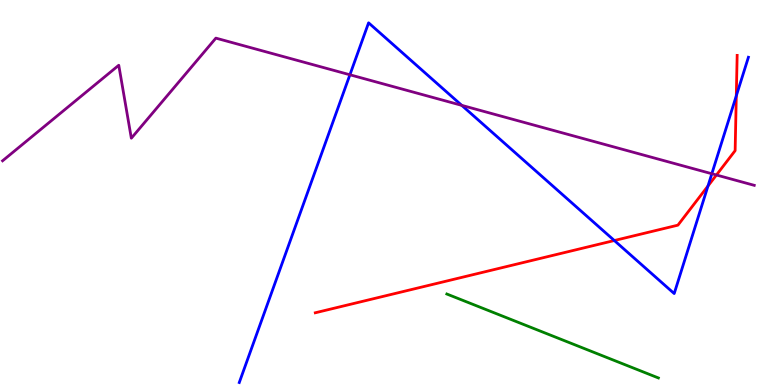[{'lines': ['blue', 'red'], 'intersections': [{'x': 7.93, 'y': 3.75}, {'x': 9.14, 'y': 5.17}, {'x': 9.5, 'y': 7.51}]}, {'lines': ['green', 'red'], 'intersections': []}, {'lines': ['purple', 'red'], 'intersections': [{'x': 9.24, 'y': 5.45}]}, {'lines': ['blue', 'green'], 'intersections': []}, {'lines': ['blue', 'purple'], 'intersections': [{'x': 4.52, 'y': 8.06}, {'x': 5.96, 'y': 7.26}, {'x': 9.18, 'y': 5.49}]}, {'lines': ['green', 'purple'], 'intersections': []}]